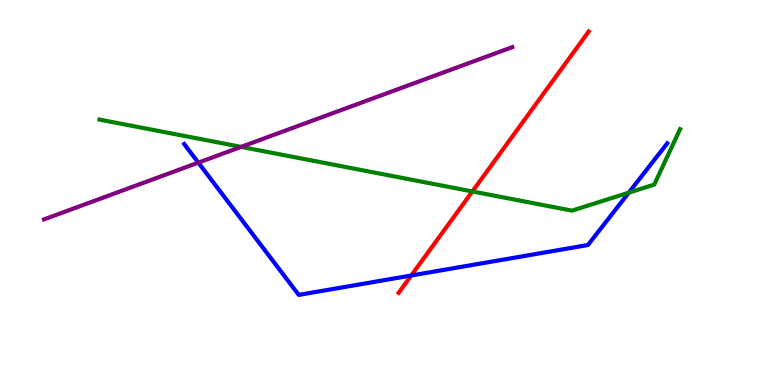[{'lines': ['blue', 'red'], 'intersections': [{'x': 5.31, 'y': 2.84}]}, {'lines': ['green', 'red'], 'intersections': [{'x': 6.1, 'y': 5.03}]}, {'lines': ['purple', 'red'], 'intersections': []}, {'lines': ['blue', 'green'], 'intersections': [{'x': 8.11, 'y': 5.0}]}, {'lines': ['blue', 'purple'], 'intersections': [{'x': 2.56, 'y': 5.78}]}, {'lines': ['green', 'purple'], 'intersections': [{'x': 3.11, 'y': 6.18}]}]